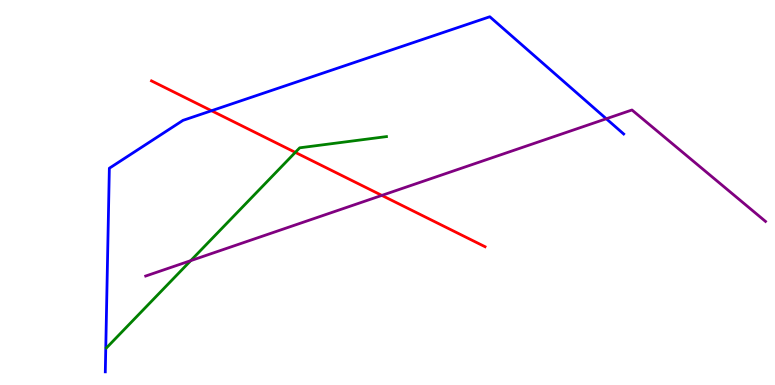[{'lines': ['blue', 'red'], 'intersections': [{'x': 2.73, 'y': 7.12}]}, {'lines': ['green', 'red'], 'intersections': [{'x': 3.81, 'y': 6.04}]}, {'lines': ['purple', 'red'], 'intersections': [{'x': 4.93, 'y': 4.92}]}, {'lines': ['blue', 'green'], 'intersections': []}, {'lines': ['blue', 'purple'], 'intersections': [{'x': 7.82, 'y': 6.92}]}, {'lines': ['green', 'purple'], 'intersections': [{'x': 2.46, 'y': 3.23}]}]